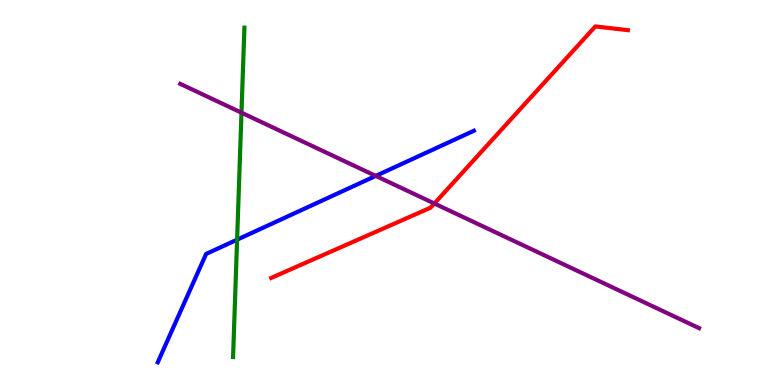[{'lines': ['blue', 'red'], 'intersections': []}, {'lines': ['green', 'red'], 'intersections': []}, {'lines': ['purple', 'red'], 'intersections': [{'x': 5.6, 'y': 4.71}]}, {'lines': ['blue', 'green'], 'intersections': [{'x': 3.06, 'y': 3.77}]}, {'lines': ['blue', 'purple'], 'intersections': [{'x': 4.85, 'y': 5.43}]}, {'lines': ['green', 'purple'], 'intersections': [{'x': 3.12, 'y': 7.07}]}]